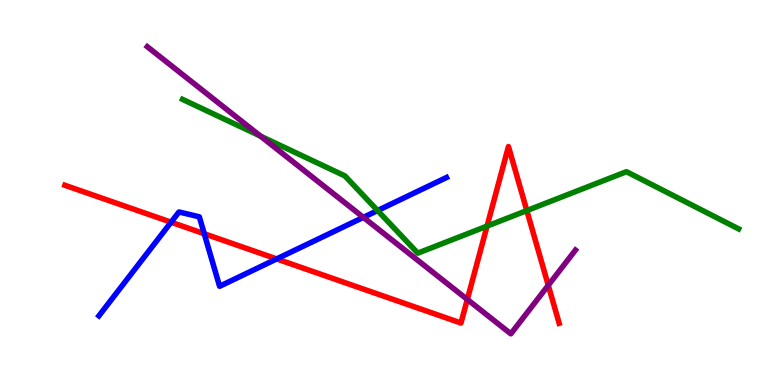[{'lines': ['blue', 'red'], 'intersections': [{'x': 2.21, 'y': 4.23}, {'x': 2.64, 'y': 3.93}, {'x': 3.57, 'y': 3.27}]}, {'lines': ['green', 'red'], 'intersections': [{'x': 6.28, 'y': 4.13}, {'x': 6.8, 'y': 4.53}]}, {'lines': ['purple', 'red'], 'intersections': [{'x': 6.03, 'y': 2.22}, {'x': 7.07, 'y': 2.59}]}, {'lines': ['blue', 'green'], 'intersections': [{'x': 4.87, 'y': 4.53}]}, {'lines': ['blue', 'purple'], 'intersections': [{'x': 4.69, 'y': 4.35}]}, {'lines': ['green', 'purple'], 'intersections': [{'x': 3.36, 'y': 6.46}]}]